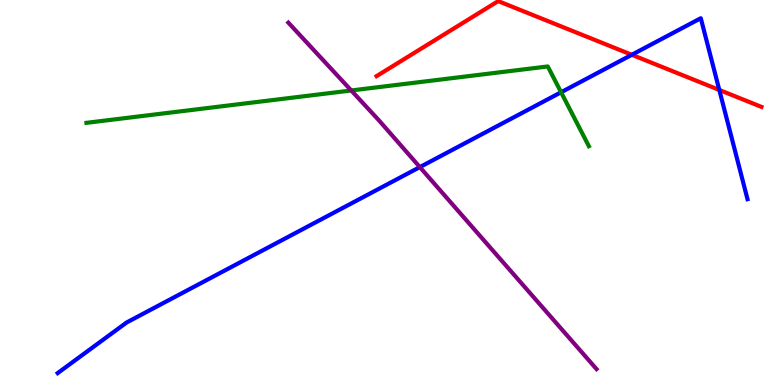[{'lines': ['blue', 'red'], 'intersections': [{'x': 8.15, 'y': 8.58}, {'x': 9.28, 'y': 7.66}]}, {'lines': ['green', 'red'], 'intersections': []}, {'lines': ['purple', 'red'], 'intersections': []}, {'lines': ['blue', 'green'], 'intersections': [{'x': 7.24, 'y': 7.6}]}, {'lines': ['blue', 'purple'], 'intersections': [{'x': 5.42, 'y': 5.66}]}, {'lines': ['green', 'purple'], 'intersections': [{'x': 4.53, 'y': 7.65}]}]